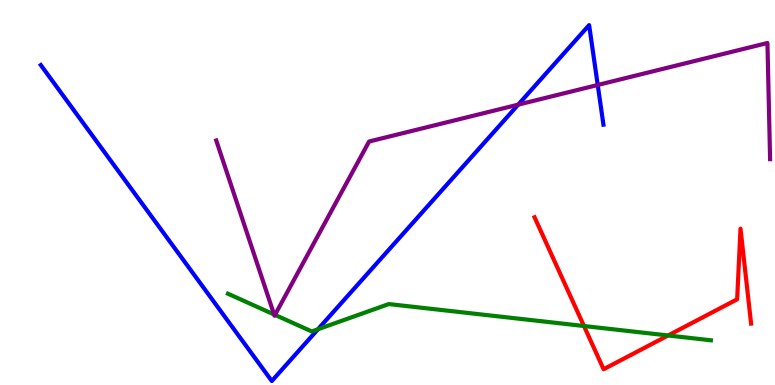[{'lines': ['blue', 'red'], 'intersections': []}, {'lines': ['green', 'red'], 'intersections': [{'x': 7.54, 'y': 1.53}, {'x': 8.62, 'y': 1.29}]}, {'lines': ['purple', 'red'], 'intersections': []}, {'lines': ['blue', 'green'], 'intersections': [{'x': 4.1, 'y': 1.45}]}, {'lines': ['blue', 'purple'], 'intersections': [{'x': 6.69, 'y': 7.28}, {'x': 7.71, 'y': 7.79}]}, {'lines': ['green', 'purple'], 'intersections': [{'x': 3.54, 'y': 1.83}, {'x': 3.55, 'y': 1.82}]}]